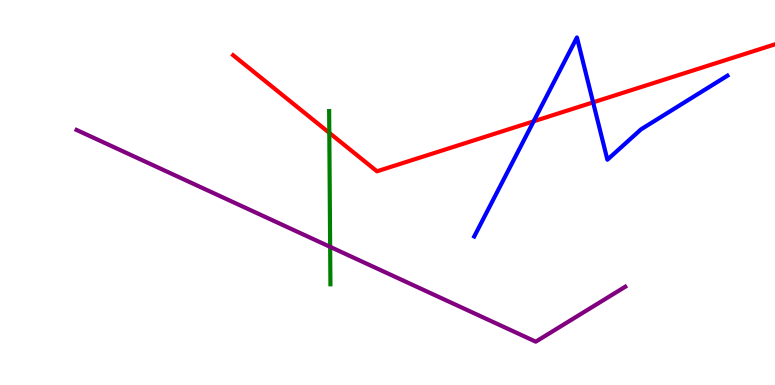[{'lines': ['blue', 'red'], 'intersections': [{'x': 6.89, 'y': 6.85}, {'x': 7.65, 'y': 7.34}]}, {'lines': ['green', 'red'], 'intersections': [{'x': 4.25, 'y': 6.55}]}, {'lines': ['purple', 'red'], 'intersections': []}, {'lines': ['blue', 'green'], 'intersections': []}, {'lines': ['blue', 'purple'], 'intersections': []}, {'lines': ['green', 'purple'], 'intersections': [{'x': 4.26, 'y': 3.59}]}]